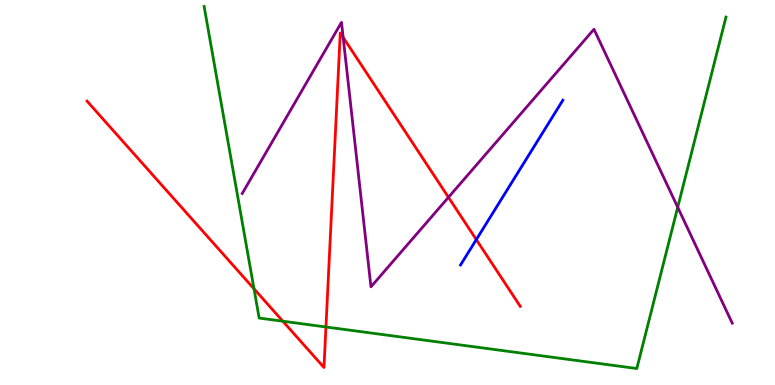[{'lines': ['blue', 'red'], 'intersections': [{'x': 6.15, 'y': 3.78}]}, {'lines': ['green', 'red'], 'intersections': [{'x': 3.28, 'y': 2.5}, {'x': 3.65, 'y': 1.66}, {'x': 4.21, 'y': 1.51}]}, {'lines': ['purple', 'red'], 'intersections': [{'x': 4.43, 'y': 9.03}, {'x': 5.79, 'y': 4.87}]}, {'lines': ['blue', 'green'], 'intersections': []}, {'lines': ['blue', 'purple'], 'intersections': []}, {'lines': ['green', 'purple'], 'intersections': [{'x': 8.74, 'y': 4.62}]}]